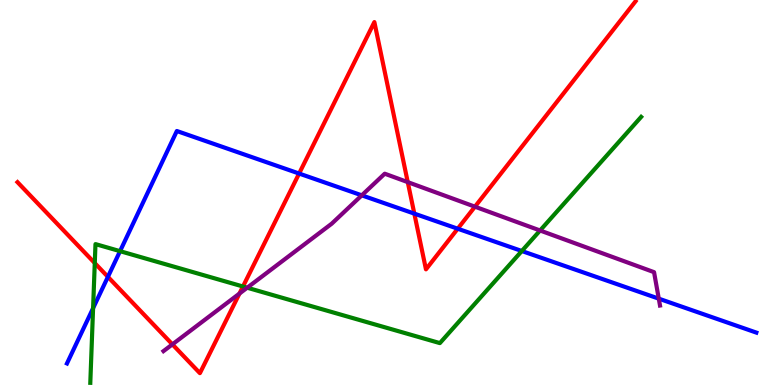[{'lines': ['blue', 'red'], 'intersections': [{'x': 1.39, 'y': 2.81}, {'x': 3.86, 'y': 5.49}, {'x': 5.35, 'y': 4.45}, {'x': 5.91, 'y': 4.06}]}, {'lines': ['green', 'red'], 'intersections': [{'x': 1.22, 'y': 3.17}, {'x': 3.14, 'y': 2.56}]}, {'lines': ['purple', 'red'], 'intersections': [{'x': 2.22, 'y': 1.06}, {'x': 3.09, 'y': 2.37}, {'x': 5.26, 'y': 5.27}, {'x': 6.13, 'y': 4.63}]}, {'lines': ['blue', 'green'], 'intersections': [{'x': 1.2, 'y': 1.99}, {'x': 1.55, 'y': 3.48}, {'x': 6.73, 'y': 3.48}]}, {'lines': ['blue', 'purple'], 'intersections': [{'x': 4.67, 'y': 4.93}, {'x': 8.5, 'y': 2.24}]}, {'lines': ['green', 'purple'], 'intersections': [{'x': 3.19, 'y': 2.53}, {'x': 6.97, 'y': 4.01}]}]